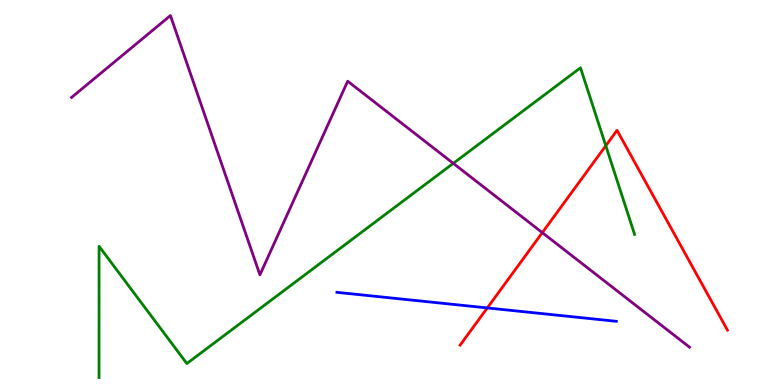[{'lines': ['blue', 'red'], 'intersections': [{'x': 6.29, 'y': 2.0}]}, {'lines': ['green', 'red'], 'intersections': [{'x': 7.82, 'y': 6.21}]}, {'lines': ['purple', 'red'], 'intersections': [{'x': 7.0, 'y': 3.96}]}, {'lines': ['blue', 'green'], 'intersections': []}, {'lines': ['blue', 'purple'], 'intersections': []}, {'lines': ['green', 'purple'], 'intersections': [{'x': 5.85, 'y': 5.76}]}]